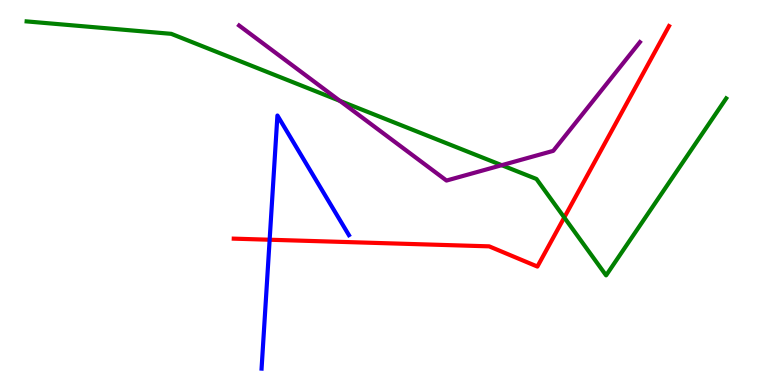[{'lines': ['blue', 'red'], 'intersections': [{'x': 3.48, 'y': 3.77}]}, {'lines': ['green', 'red'], 'intersections': [{'x': 7.28, 'y': 4.35}]}, {'lines': ['purple', 'red'], 'intersections': []}, {'lines': ['blue', 'green'], 'intersections': []}, {'lines': ['blue', 'purple'], 'intersections': []}, {'lines': ['green', 'purple'], 'intersections': [{'x': 4.39, 'y': 7.38}, {'x': 6.47, 'y': 5.71}]}]